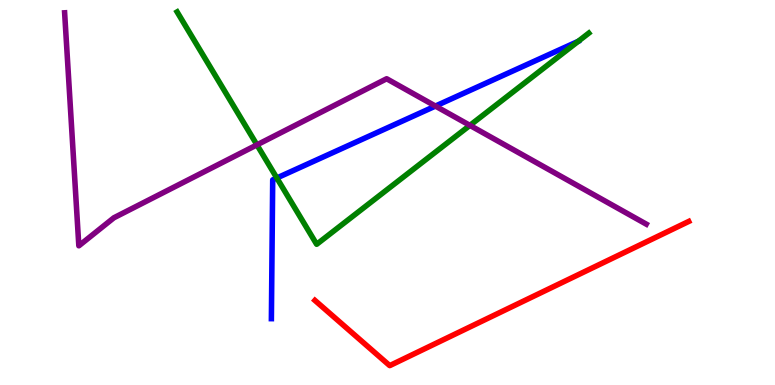[{'lines': ['blue', 'red'], 'intersections': []}, {'lines': ['green', 'red'], 'intersections': []}, {'lines': ['purple', 'red'], 'intersections': []}, {'lines': ['blue', 'green'], 'intersections': [{'x': 3.57, 'y': 5.38}]}, {'lines': ['blue', 'purple'], 'intersections': [{'x': 5.62, 'y': 7.24}]}, {'lines': ['green', 'purple'], 'intersections': [{'x': 3.32, 'y': 6.24}, {'x': 6.06, 'y': 6.74}]}]